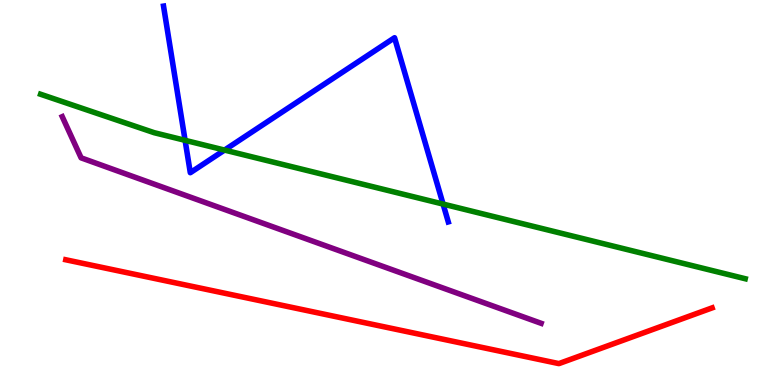[{'lines': ['blue', 'red'], 'intersections': []}, {'lines': ['green', 'red'], 'intersections': []}, {'lines': ['purple', 'red'], 'intersections': []}, {'lines': ['blue', 'green'], 'intersections': [{'x': 2.39, 'y': 6.35}, {'x': 2.9, 'y': 6.1}, {'x': 5.72, 'y': 4.7}]}, {'lines': ['blue', 'purple'], 'intersections': []}, {'lines': ['green', 'purple'], 'intersections': []}]